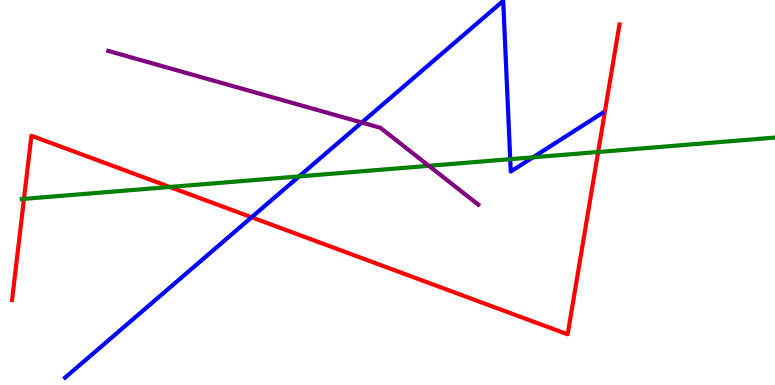[{'lines': ['blue', 'red'], 'intersections': [{'x': 3.25, 'y': 4.36}]}, {'lines': ['green', 'red'], 'intersections': [{'x': 0.309, 'y': 4.83}, {'x': 2.19, 'y': 5.14}, {'x': 7.72, 'y': 6.05}]}, {'lines': ['purple', 'red'], 'intersections': []}, {'lines': ['blue', 'green'], 'intersections': [{'x': 3.86, 'y': 5.42}, {'x': 6.58, 'y': 5.87}, {'x': 6.88, 'y': 5.91}]}, {'lines': ['blue', 'purple'], 'intersections': [{'x': 4.67, 'y': 6.82}]}, {'lines': ['green', 'purple'], 'intersections': [{'x': 5.53, 'y': 5.69}]}]